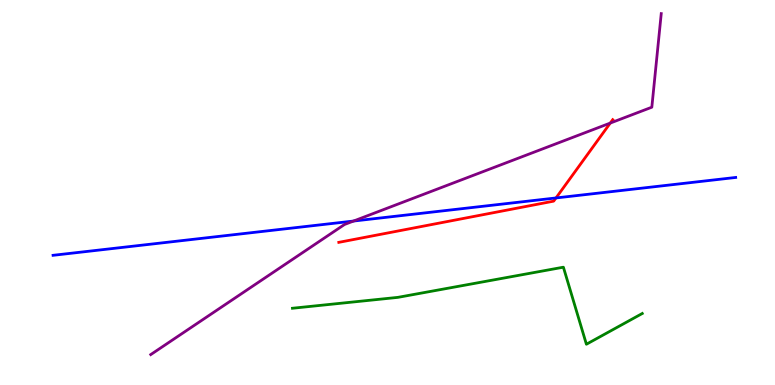[{'lines': ['blue', 'red'], 'intersections': [{'x': 7.17, 'y': 4.86}]}, {'lines': ['green', 'red'], 'intersections': []}, {'lines': ['purple', 'red'], 'intersections': [{'x': 7.87, 'y': 6.8}]}, {'lines': ['blue', 'green'], 'intersections': []}, {'lines': ['blue', 'purple'], 'intersections': [{'x': 4.56, 'y': 4.26}]}, {'lines': ['green', 'purple'], 'intersections': []}]